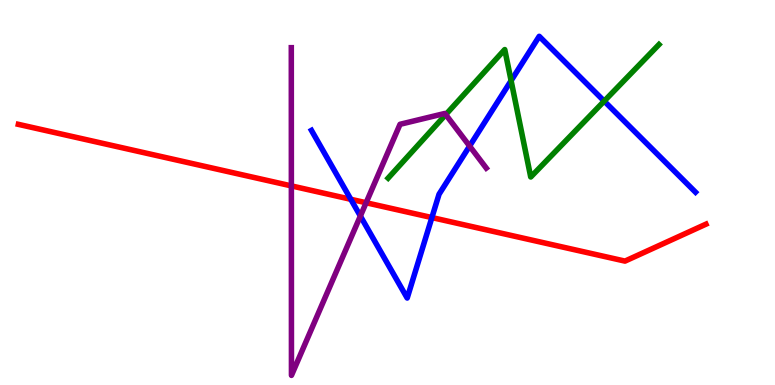[{'lines': ['blue', 'red'], 'intersections': [{'x': 4.53, 'y': 4.82}, {'x': 5.57, 'y': 4.35}]}, {'lines': ['green', 'red'], 'intersections': []}, {'lines': ['purple', 'red'], 'intersections': [{'x': 3.76, 'y': 5.17}, {'x': 4.72, 'y': 4.73}]}, {'lines': ['blue', 'green'], 'intersections': [{'x': 6.59, 'y': 7.9}, {'x': 7.8, 'y': 7.37}]}, {'lines': ['blue', 'purple'], 'intersections': [{'x': 4.65, 'y': 4.39}, {'x': 6.06, 'y': 6.21}]}, {'lines': ['green', 'purple'], 'intersections': [{'x': 5.75, 'y': 7.02}]}]